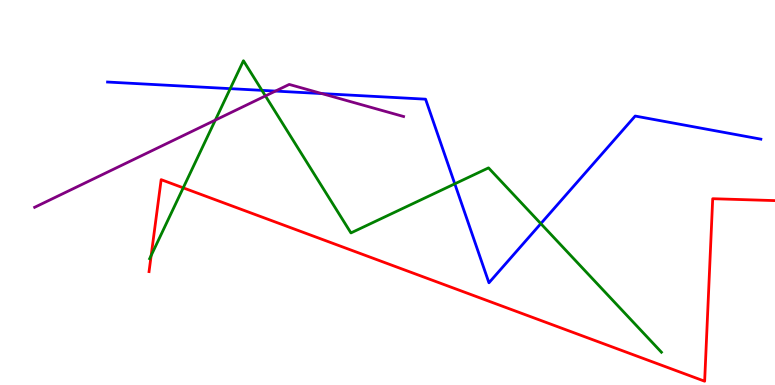[{'lines': ['blue', 'red'], 'intersections': []}, {'lines': ['green', 'red'], 'intersections': [{'x': 1.95, 'y': 3.36}, {'x': 2.36, 'y': 5.12}]}, {'lines': ['purple', 'red'], 'intersections': []}, {'lines': ['blue', 'green'], 'intersections': [{'x': 2.97, 'y': 7.7}, {'x': 3.38, 'y': 7.65}, {'x': 5.87, 'y': 5.23}, {'x': 6.98, 'y': 4.19}]}, {'lines': ['blue', 'purple'], 'intersections': [{'x': 3.55, 'y': 7.63}, {'x': 4.15, 'y': 7.57}]}, {'lines': ['green', 'purple'], 'intersections': [{'x': 2.78, 'y': 6.88}, {'x': 3.42, 'y': 7.51}]}]